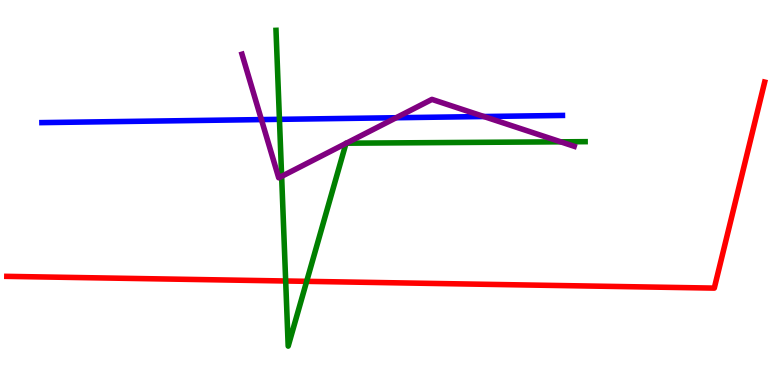[{'lines': ['blue', 'red'], 'intersections': []}, {'lines': ['green', 'red'], 'intersections': [{'x': 3.69, 'y': 2.7}, {'x': 3.96, 'y': 2.69}]}, {'lines': ['purple', 'red'], 'intersections': []}, {'lines': ['blue', 'green'], 'intersections': [{'x': 3.61, 'y': 6.9}]}, {'lines': ['blue', 'purple'], 'intersections': [{'x': 3.37, 'y': 6.89}, {'x': 5.11, 'y': 6.94}, {'x': 6.24, 'y': 6.97}]}, {'lines': ['green', 'purple'], 'intersections': [{'x': 3.63, 'y': 5.42}, {'x': 4.46, 'y': 6.28}, {'x': 4.47, 'y': 6.28}, {'x': 7.23, 'y': 6.32}]}]